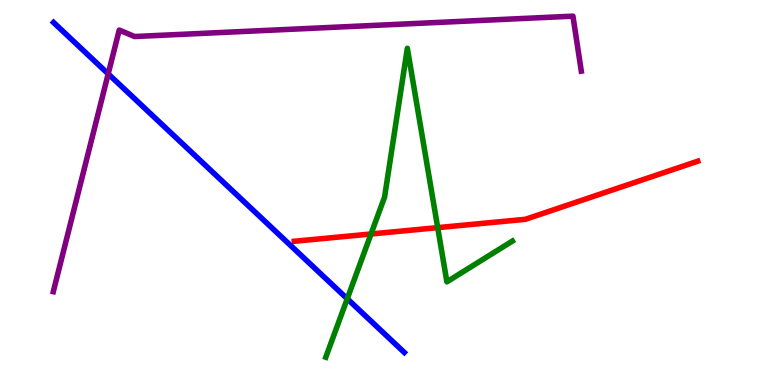[{'lines': ['blue', 'red'], 'intersections': []}, {'lines': ['green', 'red'], 'intersections': [{'x': 4.79, 'y': 3.92}, {'x': 5.65, 'y': 4.09}]}, {'lines': ['purple', 'red'], 'intersections': []}, {'lines': ['blue', 'green'], 'intersections': [{'x': 4.48, 'y': 2.24}]}, {'lines': ['blue', 'purple'], 'intersections': [{'x': 1.4, 'y': 8.08}]}, {'lines': ['green', 'purple'], 'intersections': []}]